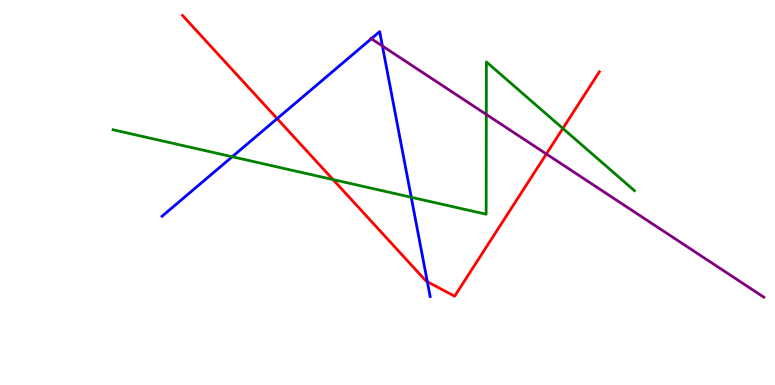[{'lines': ['blue', 'red'], 'intersections': [{'x': 3.58, 'y': 6.92}, {'x': 5.51, 'y': 2.68}]}, {'lines': ['green', 'red'], 'intersections': [{'x': 4.3, 'y': 5.34}, {'x': 7.26, 'y': 6.66}]}, {'lines': ['purple', 'red'], 'intersections': [{'x': 7.05, 'y': 6.0}]}, {'lines': ['blue', 'green'], 'intersections': [{'x': 3.0, 'y': 5.93}, {'x': 5.31, 'y': 4.88}]}, {'lines': ['blue', 'purple'], 'intersections': [{'x': 4.79, 'y': 8.99}, {'x': 4.93, 'y': 8.8}]}, {'lines': ['green', 'purple'], 'intersections': [{'x': 6.27, 'y': 7.03}]}]